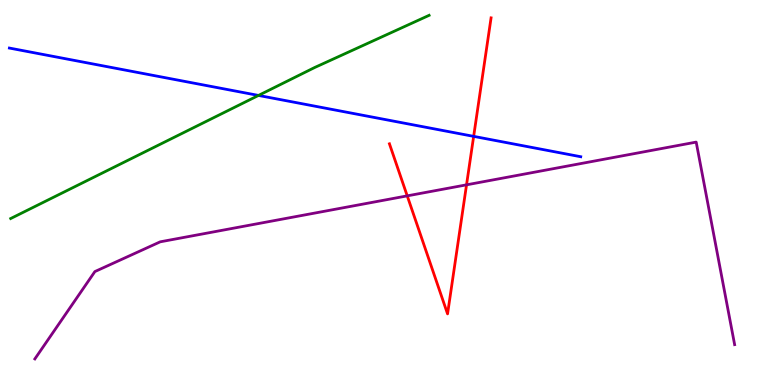[{'lines': ['blue', 'red'], 'intersections': [{'x': 6.11, 'y': 6.46}]}, {'lines': ['green', 'red'], 'intersections': []}, {'lines': ['purple', 'red'], 'intersections': [{'x': 5.25, 'y': 4.91}, {'x': 6.02, 'y': 5.2}]}, {'lines': ['blue', 'green'], 'intersections': [{'x': 3.34, 'y': 7.52}]}, {'lines': ['blue', 'purple'], 'intersections': []}, {'lines': ['green', 'purple'], 'intersections': []}]